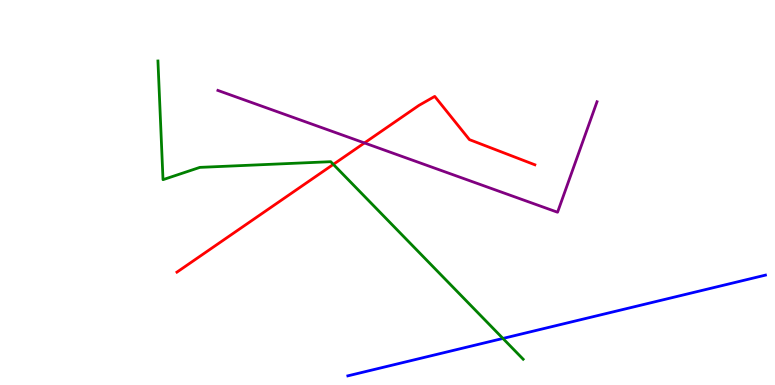[{'lines': ['blue', 'red'], 'intersections': []}, {'lines': ['green', 'red'], 'intersections': [{'x': 4.3, 'y': 5.73}]}, {'lines': ['purple', 'red'], 'intersections': [{'x': 4.7, 'y': 6.29}]}, {'lines': ['blue', 'green'], 'intersections': [{'x': 6.49, 'y': 1.21}]}, {'lines': ['blue', 'purple'], 'intersections': []}, {'lines': ['green', 'purple'], 'intersections': []}]